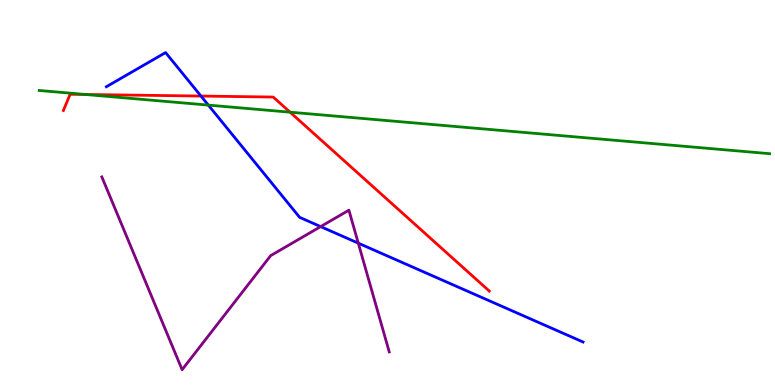[{'lines': ['blue', 'red'], 'intersections': [{'x': 2.59, 'y': 7.51}]}, {'lines': ['green', 'red'], 'intersections': [{'x': 1.1, 'y': 7.55}, {'x': 3.74, 'y': 7.09}]}, {'lines': ['purple', 'red'], 'intersections': []}, {'lines': ['blue', 'green'], 'intersections': [{'x': 2.69, 'y': 7.27}]}, {'lines': ['blue', 'purple'], 'intersections': [{'x': 4.14, 'y': 4.11}, {'x': 4.62, 'y': 3.68}]}, {'lines': ['green', 'purple'], 'intersections': []}]